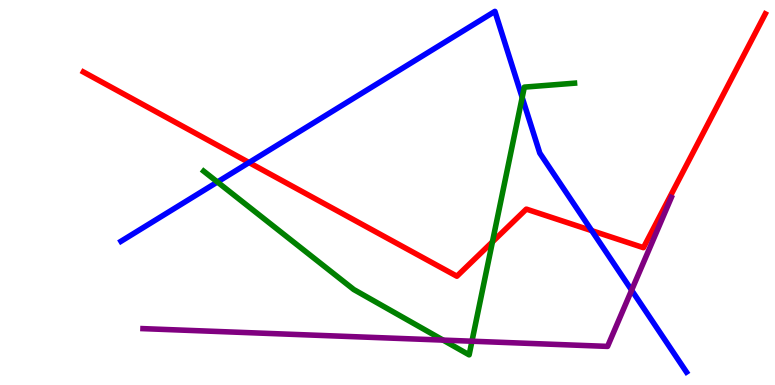[{'lines': ['blue', 'red'], 'intersections': [{'x': 3.21, 'y': 5.78}, {'x': 7.64, 'y': 4.01}]}, {'lines': ['green', 'red'], 'intersections': [{'x': 6.35, 'y': 3.72}]}, {'lines': ['purple', 'red'], 'intersections': []}, {'lines': ['blue', 'green'], 'intersections': [{'x': 2.81, 'y': 5.27}, {'x': 6.74, 'y': 7.47}]}, {'lines': ['blue', 'purple'], 'intersections': [{'x': 8.15, 'y': 2.46}]}, {'lines': ['green', 'purple'], 'intersections': [{'x': 5.72, 'y': 1.17}, {'x': 6.09, 'y': 1.14}]}]